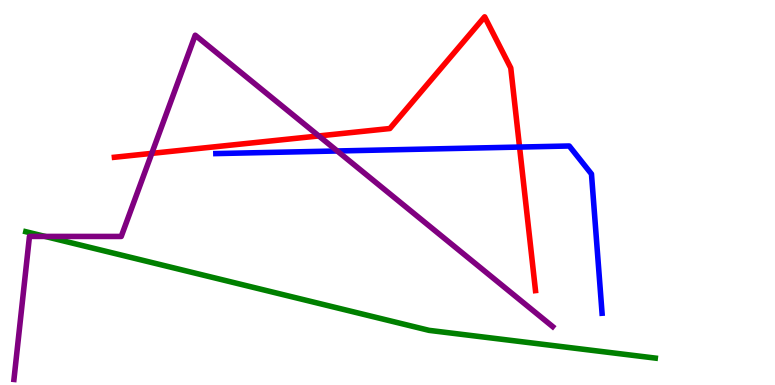[{'lines': ['blue', 'red'], 'intersections': [{'x': 6.7, 'y': 6.18}]}, {'lines': ['green', 'red'], 'intersections': []}, {'lines': ['purple', 'red'], 'intersections': [{'x': 1.96, 'y': 6.02}, {'x': 4.11, 'y': 6.47}]}, {'lines': ['blue', 'green'], 'intersections': []}, {'lines': ['blue', 'purple'], 'intersections': [{'x': 4.35, 'y': 6.08}]}, {'lines': ['green', 'purple'], 'intersections': [{'x': 0.582, 'y': 3.86}]}]